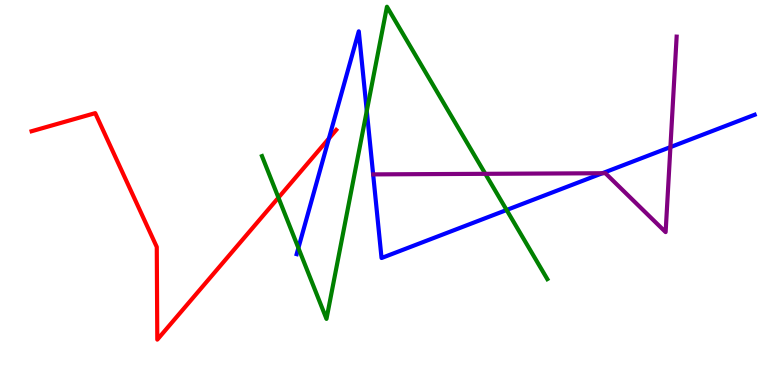[{'lines': ['blue', 'red'], 'intersections': [{'x': 4.24, 'y': 6.4}]}, {'lines': ['green', 'red'], 'intersections': [{'x': 3.59, 'y': 4.87}]}, {'lines': ['purple', 'red'], 'intersections': []}, {'lines': ['blue', 'green'], 'intersections': [{'x': 3.85, 'y': 3.56}, {'x': 4.73, 'y': 7.12}, {'x': 6.54, 'y': 4.55}]}, {'lines': ['blue', 'purple'], 'intersections': [{'x': 7.77, 'y': 5.5}, {'x': 8.65, 'y': 6.18}]}, {'lines': ['green', 'purple'], 'intersections': [{'x': 6.26, 'y': 5.49}]}]